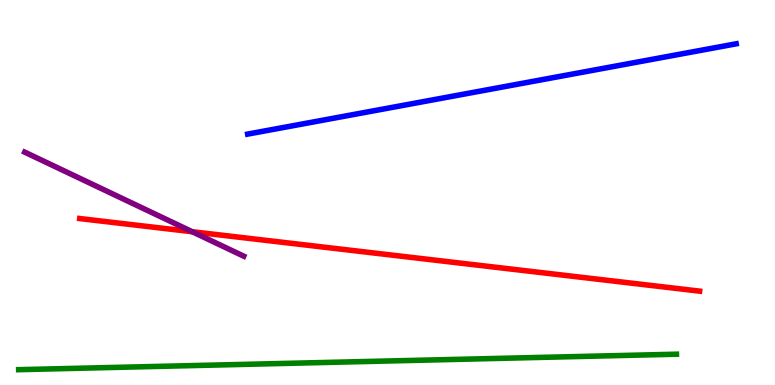[{'lines': ['blue', 'red'], 'intersections': []}, {'lines': ['green', 'red'], 'intersections': []}, {'lines': ['purple', 'red'], 'intersections': [{'x': 2.48, 'y': 3.98}]}, {'lines': ['blue', 'green'], 'intersections': []}, {'lines': ['blue', 'purple'], 'intersections': []}, {'lines': ['green', 'purple'], 'intersections': []}]